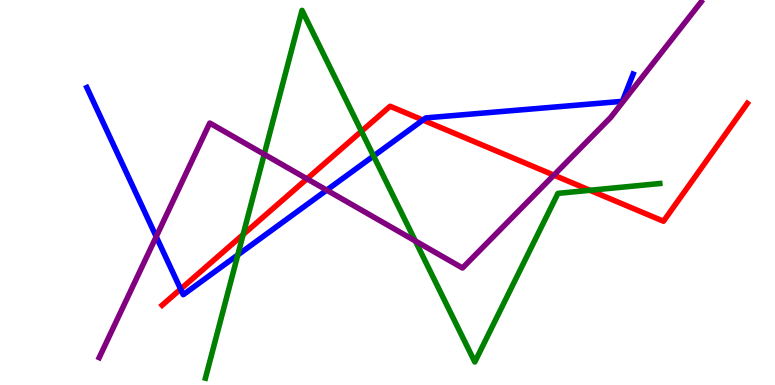[{'lines': ['blue', 'red'], 'intersections': [{'x': 2.33, 'y': 2.49}, {'x': 5.46, 'y': 6.88}]}, {'lines': ['green', 'red'], 'intersections': [{'x': 3.14, 'y': 3.91}, {'x': 4.66, 'y': 6.59}, {'x': 7.61, 'y': 5.06}]}, {'lines': ['purple', 'red'], 'intersections': [{'x': 3.96, 'y': 5.36}, {'x': 7.15, 'y': 5.45}]}, {'lines': ['blue', 'green'], 'intersections': [{'x': 3.07, 'y': 3.38}, {'x': 4.82, 'y': 5.95}]}, {'lines': ['blue', 'purple'], 'intersections': [{'x': 2.02, 'y': 3.85}, {'x': 4.22, 'y': 5.06}]}, {'lines': ['green', 'purple'], 'intersections': [{'x': 3.41, 'y': 5.99}, {'x': 5.36, 'y': 3.74}]}]